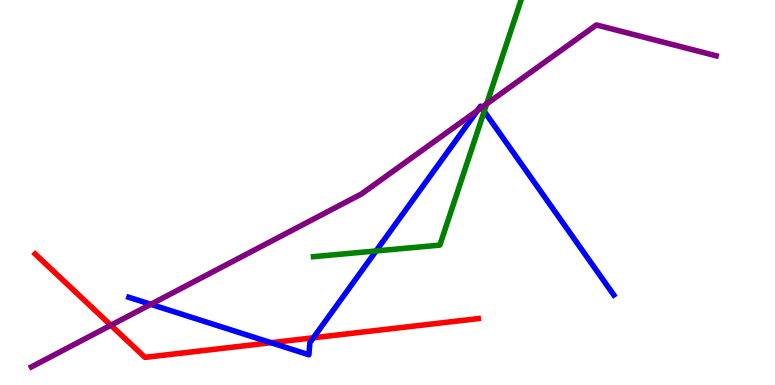[{'lines': ['blue', 'red'], 'intersections': [{'x': 3.5, 'y': 1.1}, {'x': 4.04, 'y': 1.23}]}, {'lines': ['green', 'red'], 'intersections': []}, {'lines': ['purple', 'red'], 'intersections': [{'x': 1.43, 'y': 1.55}]}, {'lines': ['blue', 'green'], 'intersections': [{'x': 4.85, 'y': 3.48}, {'x': 6.25, 'y': 7.11}]}, {'lines': ['blue', 'purple'], 'intersections': [{'x': 1.95, 'y': 2.1}, {'x': 6.16, 'y': 7.13}, {'x': 6.21, 'y': 7.21}]}, {'lines': ['green', 'purple'], 'intersections': [{'x': 6.28, 'y': 7.3}]}]